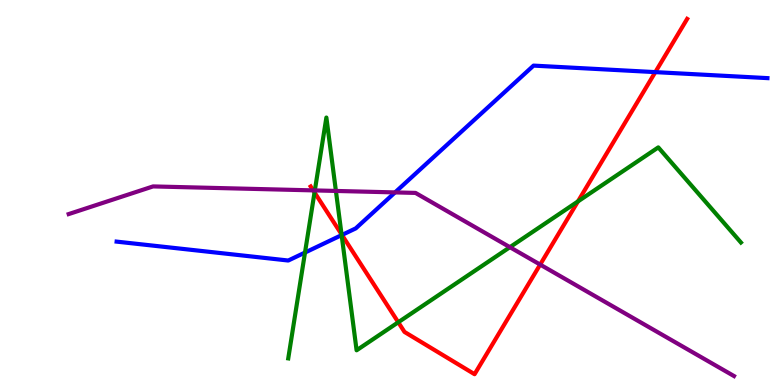[{'lines': ['blue', 'red'], 'intersections': [{'x': 4.41, 'y': 3.9}, {'x': 8.46, 'y': 8.13}]}, {'lines': ['green', 'red'], 'intersections': [{'x': 4.06, 'y': 5.0}, {'x': 4.41, 'y': 3.91}, {'x': 5.14, 'y': 1.63}, {'x': 7.46, 'y': 4.77}]}, {'lines': ['purple', 'red'], 'intersections': [{'x': 4.04, 'y': 5.06}, {'x': 6.97, 'y': 3.13}]}, {'lines': ['blue', 'green'], 'intersections': [{'x': 3.94, 'y': 3.44}, {'x': 4.41, 'y': 3.89}]}, {'lines': ['blue', 'purple'], 'intersections': [{'x': 5.1, 'y': 5.0}]}, {'lines': ['green', 'purple'], 'intersections': [{'x': 4.06, 'y': 5.05}, {'x': 4.33, 'y': 5.04}, {'x': 6.58, 'y': 3.58}]}]